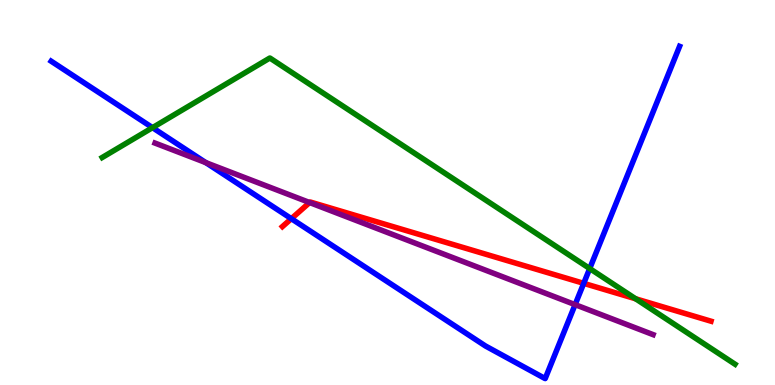[{'lines': ['blue', 'red'], 'intersections': [{'x': 3.76, 'y': 4.32}, {'x': 7.53, 'y': 2.64}]}, {'lines': ['green', 'red'], 'intersections': [{'x': 8.2, 'y': 2.24}]}, {'lines': ['purple', 'red'], 'intersections': [{'x': 3.99, 'y': 4.74}]}, {'lines': ['blue', 'green'], 'intersections': [{'x': 1.97, 'y': 6.68}, {'x': 7.61, 'y': 3.02}]}, {'lines': ['blue', 'purple'], 'intersections': [{'x': 2.66, 'y': 5.78}, {'x': 7.42, 'y': 2.09}]}, {'lines': ['green', 'purple'], 'intersections': []}]